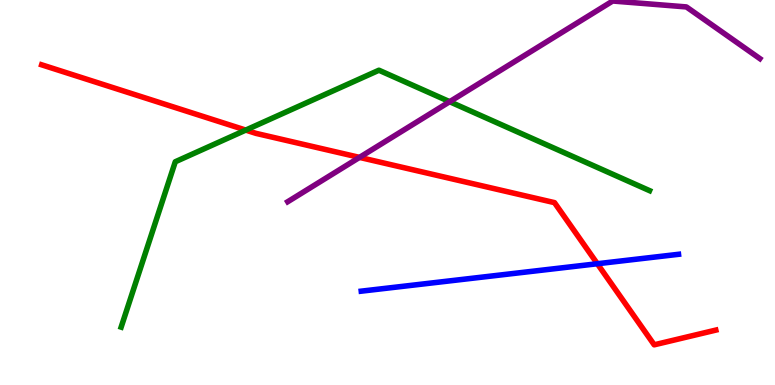[{'lines': ['blue', 'red'], 'intersections': [{'x': 7.71, 'y': 3.15}]}, {'lines': ['green', 'red'], 'intersections': [{'x': 3.17, 'y': 6.62}]}, {'lines': ['purple', 'red'], 'intersections': [{'x': 4.64, 'y': 5.91}]}, {'lines': ['blue', 'green'], 'intersections': []}, {'lines': ['blue', 'purple'], 'intersections': []}, {'lines': ['green', 'purple'], 'intersections': [{'x': 5.8, 'y': 7.36}]}]